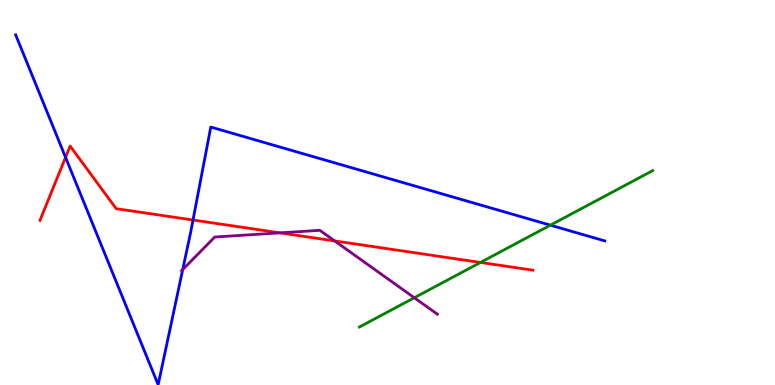[{'lines': ['blue', 'red'], 'intersections': [{'x': 0.846, 'y': 5.91}, {'x': 2.49, 'y': 4.29}]}, {'lines': ['green', 'red'], 'intersections': [{'x': 6.2, 'y': 3.18}]}, {'lines': ['purple', 'red'], 'intersections': [{'x': 3.61, 'y': 3.95}, {'x': 4.32, 'y': 3.74}]}, {'lines': ['blue', 'green'], 'intersections': [{'x': 7.1, 'y': 4.15}]}, {'lines': ['blue', 'purple'], 'intersections': [{'x': 2.36, 'y': 3.0}]}, {'lines': ['green', 'purple'], 'intersections': [{'x': 5.35, 'y': 2.27}]}]